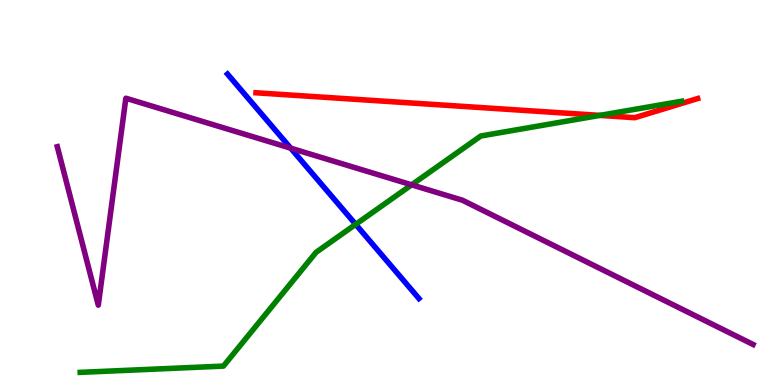[{'lines': ['blue', 'red'], 'intersections': []}, {'lines': ['green', 'red'], 'intersections': [{'x': 7.74, 'y': 7.0}]}, {'lines': ['purple', 'red'], 'intersections': []}, {'lines': ['blue', 'green'], 'intersections': [{'x': 4.59, 'y': 4.17}]}, {'lines': ['blue', 'purple'], 'intersections': [{'x': 3.75, 'y': 6.15}]}, {'lines': ['green', 'purple'], 'intersections': [{'x': 5.31, 'y': 5.2}]}]